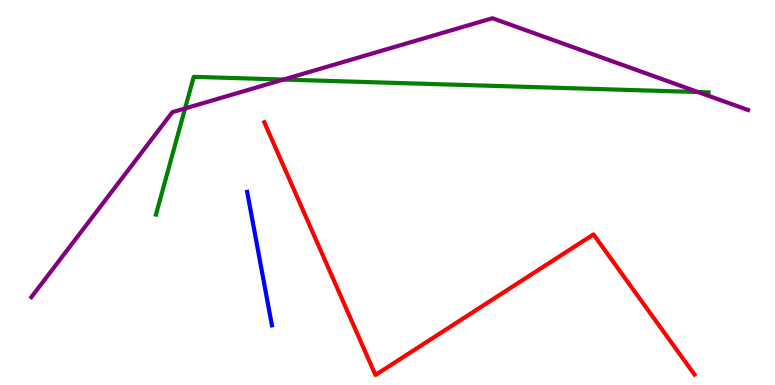[{'lines': ['blue', 'red'], 'intersections': []}, {'lines': ['green', 'red'], 'intersections': []}, {'lines': ['purple', 'red'], 'intersections': []}, {'lines': ['blue', 'green'], 'intersections': []}, {'lines': ['blue', 'purple'], 'intersections': []}, {'lines': ['green', 'purple'], 'intersections': [{'x': 2.39, 'y': 7.18}, {'x': 3.66, 'y': 7.93}, {'x': 9.01, 'y': 7.61}]}]